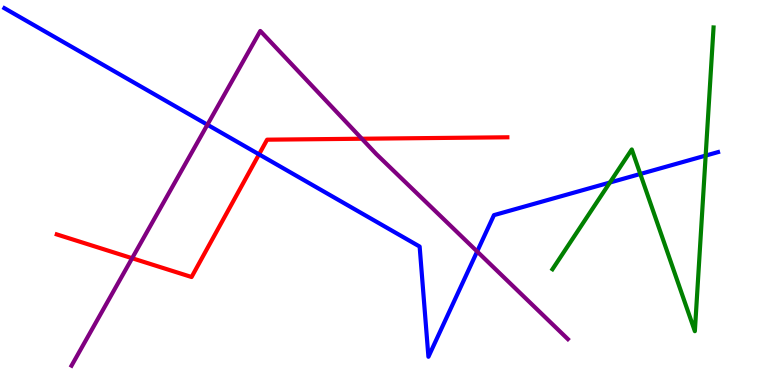[{'lines': ['blue', 'red'], 'intersections': [{'x': 3.34, 'y': 5.99}]}, {'lines': ['green', 'red'], 'intersections': []}, {'lines': ['purple', 'red'], 'intersections': [{'x': 1.7, 'y': 3.29}, {'x': 4.67, 'y': 6.4}]}, {'lines': ['blue', 'green'], 'intersections': [{'x': 7.87, 'y': 5.26}, {'x': 8.26, 'y': 5.48}, {'x': 9.11, 'y': 5.96}]}, {'lines': ['blue', 'purple'], 'intersections': [{'x': 2.68, 'y': 6.76}, {'x': 6.16, 'y': 3.47}]}, {'lines': ['green', 'purple'], 'intersections': []}]